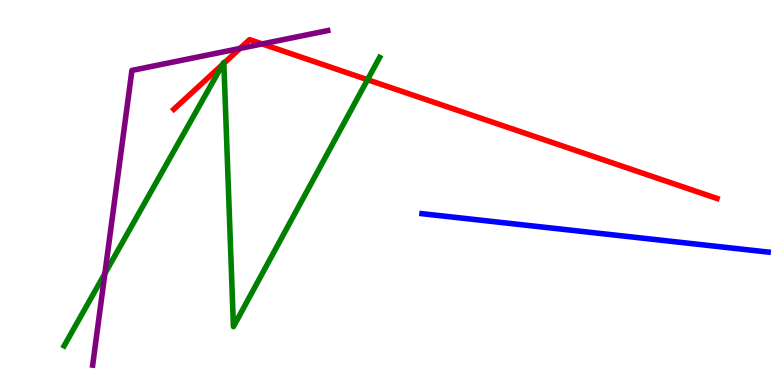[{'lines': ['blue', 'red'], 'intersections': []}, {'lines': ['green', 'red'], 'intersections': [{'x': 2.87, 'y': 8.33}, {'x': 2.89, 'y': 8.36}, {'x': 4.74, 'y': 7.93}]}, {'lines': ['purple', 'red'], 'intersections': [{'x': 3.1, 'y': 8.74}, {'x': 3.38, 'y': 8.86}]}, {'lines': ['blue', 'green'], 'intersections': []}, {'lines': ['blue', 'purple'], 'intersections': []}, {'lines': ['green', 'purple'], 'intersections': [{'x': 1.35, 'y': 2.89}]}]